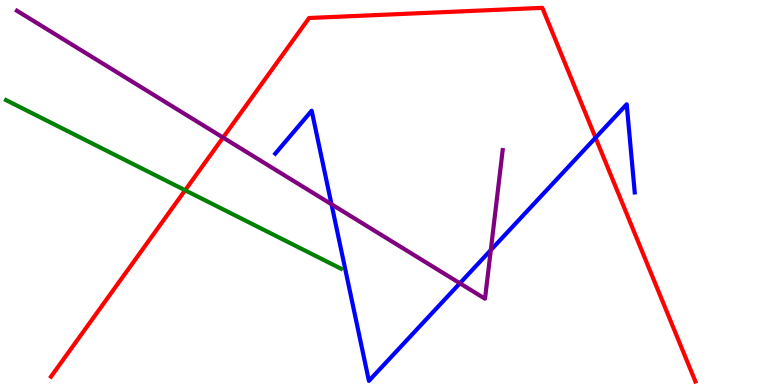[{'lines': ['blue', 'red'], 'intersections': [{'x': 7.68, 'y': 6.42}]}, {'lines': ['green', 'red'], 'intersections': [{'x': 2.39, 'y': 5.06}]}, {'lines': ['purple', 'red'], 'intersections': [{'x': 2.88, 'y': 6.43}]}, {'lines': ['blue', 'green'], 'intersections': []}, {'lines': ['blue', 'purple'], 'intersections': [{'x': 4.28, 'y': 4.69}, {'x': 5.93, 'y': 2.64}, {'x': 6.33, 'y': 3.5}]}, {'lines': ['green', 'purple'], 'intersections': []}]